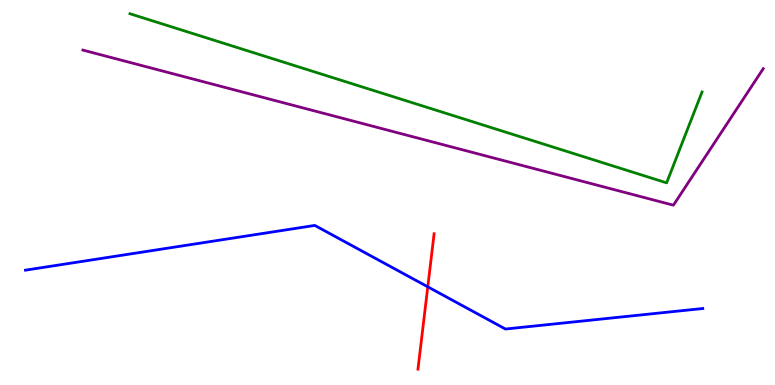[{'lines': ['blue', 'red'], 'intersections': [{'x': 5.52, 'y': 2.55}]}, {'lines': ['green', 'red'], 'intersections': []}, {'lines': ['purple', 'red'], 'intersections': []}, {'lines': ['blue', 'green'], 'intersections': []}, {'lines': ['blue', 'purple'], 'intersections': []}, {'lines': ['green', 'purple'], 'intersections': []}]